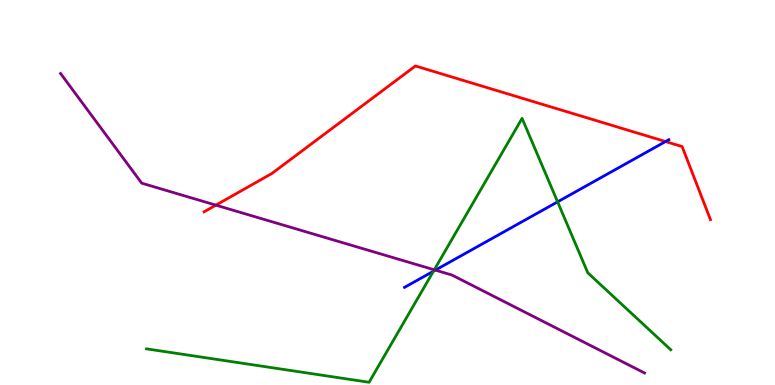[{'lines': ['blue', 'red'], 'intersections': [{'x': 8.59, 'y': 6.32}]}, {'lines': ['green', 'red'], 'intersections': []}, {'lines': ['purple', 'red'], 'intersections': [{'x': 2.79, 'y': 4.67}]}, {'lines': ['blue', 'green'], 'intersections': [{'x': 5.59, 'y': 2.96}, {'x': 7.19, 'y': 4.76}]}, {'lines': ['blue', 'purple'], 'intersections': [{'x': 5.62, 'y': 2.98}]}, {'lines': ['green', 'purple'], 'intersections': [{'x': 5.6, 'y': 2.99}]}]